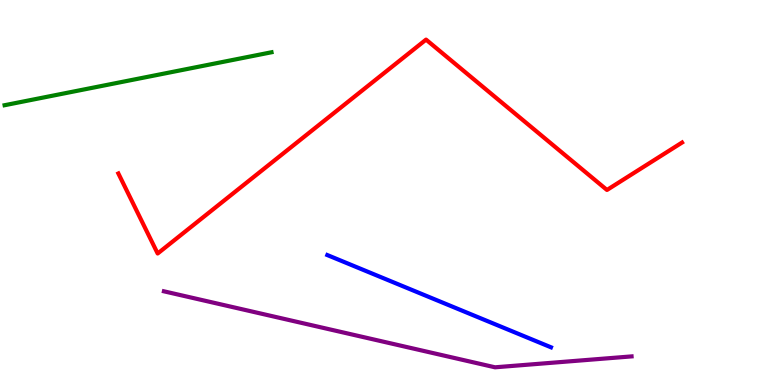[{'lines': ['blue', 'red'], 'intersections': []}, {'lines': ['green', 'red'], 'intersections': []}, {'lines': ['purple', 'red'], 'intersections': []}, {'lines': ['blue', 'green'], 'intersections': []}, {'lines': ['blue', 'purple'], 'intersections': []}, {'lines': ['green', 'purple'], 'intersections': []}]